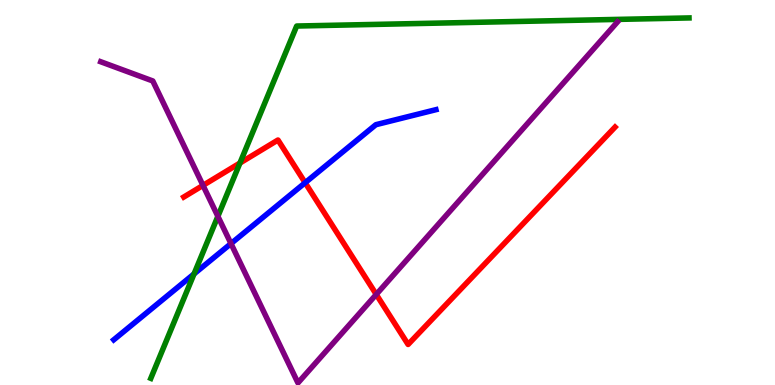[{'lines': ['blue', 'red'], 'intersections': [{'x': 3.94, 'y': 5.25}]}, {'lines': ['green', 'red'], 'intersections': [{'x': 3.1, 'y': 5.77}]}, {'lines': ['purple', 'red'], 'intersections': [{'x': 2.62, 'y': 5.18}, {'x': 4.85, 'y': 2.35}]}, {'lines': ['blue', 'green'], 'intersections': [{'x': 2.5, 'y': 2.89}]}, {'lines': ['blue', 'purple'], 'intersections': [{'x': 2.98, 'y': 3.67}]}, {'lines': ['green', 'purple'], 'intersections': [{'x': 2.81, 'y': 4.38}]}]